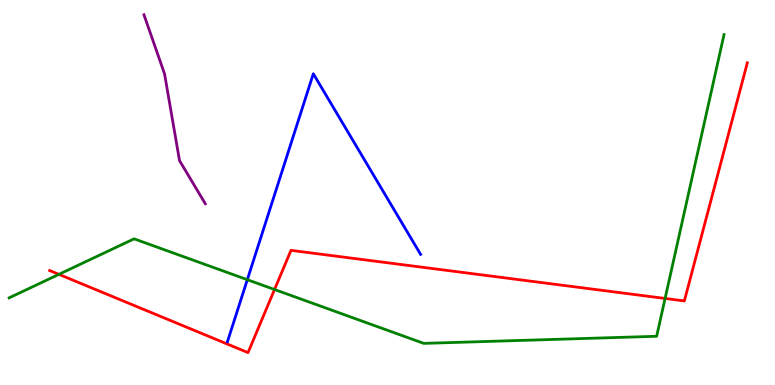[{'lines': ['blue', 'red'], 'intersections': []}, {'lines': ['green', 'red'], 'intersections': [{'x': 0.76, 'y': 2.87}, {'x': 3.54, 'y': 2.48}, {'x': 8.58, 'y': 2.25}]}, {'lines': ['purple', 'red'], 'intersections': []}, {'lines': ['blue', 'green'], 'intersections': [{'x': 3.19, 'y': 2.74}]}, {'lines': ['blue', 'purple'], 'intersections': []}, {'lines': ['green', 'purple'], 'intersections': []}]